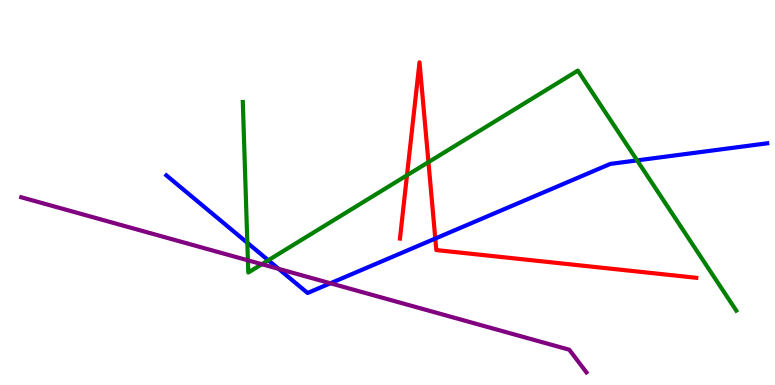[{'lines': ['blue', 'red'], 'intersections': [{'x': 5.62, 'y': 3.8}]}, {'lines': ['green', 'red'], 'intersections': [{'x': 5.25, 'y': 5.45}, {'x': 5.53, 'y': 5.79}]}, {'lines': ['purple', 'red'], 'intersections': []}, {'lines': ['blue', 'green'], 'intersections': [{'x': 3.19, 'y': 3.69}, {'x': 3.46, 'y': 3.24}, {'x': 8.22, 'y': 5.83}]}, {'lines': ['blue', 'purple'], 'intersections': [{'x': 3.6, 'y': 3.02}, {'x': 4.26, 'y': 2.64}]}, {'lines': ['green', 'purple'], 'intersections': [{'x': 3.2, 'y': 3.24}, {'x': 3.38, 'y': 3.14}]}]